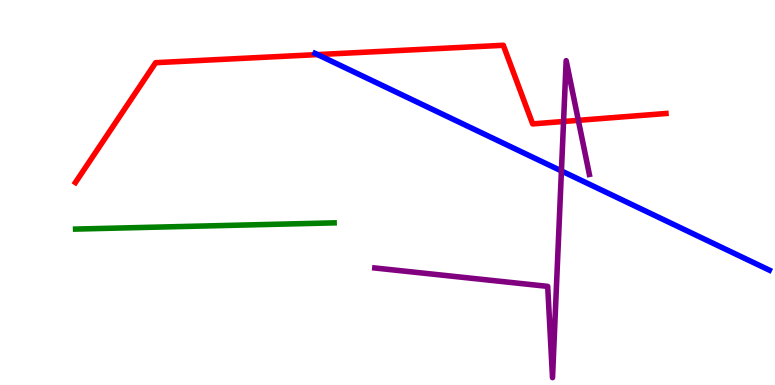[{'lines': ['blue', 'red'], 'intersections': [{'x': 4.1, 'y': 8.58}]}, {'lines': ['green', 'red'], 'intersections': []}, {'lines': ['purple', 'red'], 'intersections': [{'x': 7.27, 'y': 6.84}, {'x': 7.46, 'y': 6.87}]}, {'lines': ['blue', 'green'], 'intersections': []}, {'lines': ['blue', 'purple'], 'intersections': [{'x': 7.24, 'y': 5.56}]}, {'lines': ['green', 'purple'], 'intersections': []}]